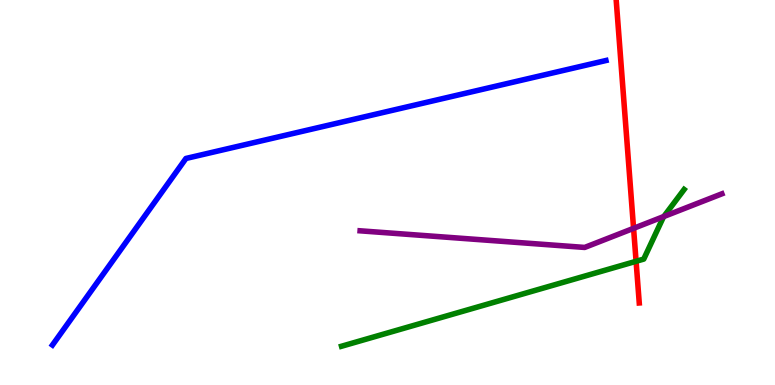[{'lines': ['blue', 'red'], 'intersections': []}, {'lines': ['green', 'red'], 'intersections': [{'x': 8.21, 'y': 3.21}]}, {'lines': ['purple', 'red'], 'intersections': [{'x': 8.18, 'y': 4.07}]}, {'lines': ['blue', 'green'], 'intersections': []}, {'lines': ['blue', 'purple'], 'intersections': []}, {'lines': ['green', 'purple'], 'intersections': [{'x': 8.57, 'y': 4.38}]}]